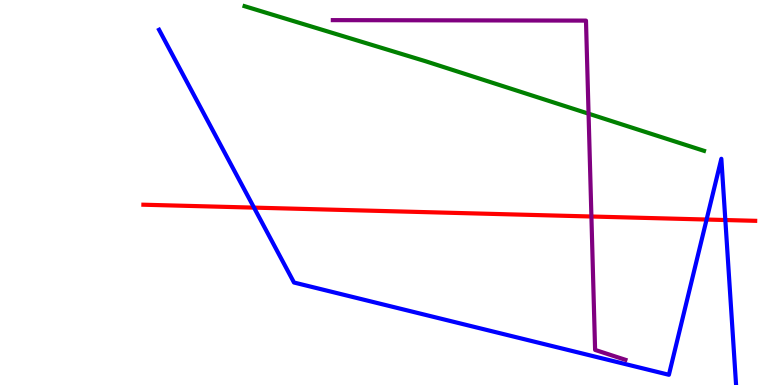[{'lines': ['blue', 'red'], 'intersections': [{'x': 3.28, 'y': 4.61}, {'x': 9.12, 'y': 4.3}, {'x': 9.36, 'y': 4.28}]}, {'lines': ['green', 'red'], 'intersections': []}, {'lines': ['purple', 'red'], 'intersections': [{'x': 7.63, 'y': 4.38}]}, {'lines': ['blue', 'green'], 'intersections': []}, {'lines': ['blue', 'purple'], 'intersections': []}, {'lines': ['green', 'purple'], 'intersections': [{'x': 7.59, 'y': 7.05}]}]